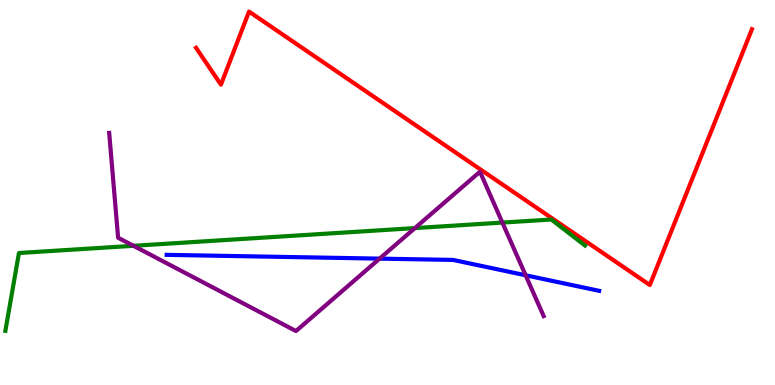[{'lines': ['blue', 'red'], 'intersections': []}, {'lines': ['green', 'red'], 'intersections': []}, {'lines': ['purple', 'red'], 'intersections': []}, {'lines': ['blue', 'green'], 'intersections': []}, {'lines': ['blue', 'purple'], 'intersections': [{'x': 4.9, 'y': 3.28}, {'x': 6.78, 'y': 2.85}]}, {'lines': ['green', 'purple'], 'intersections': [{'x': 1.72, 'y': 3.62}, {'x': 5.35, 'y': 4.08}, {'x': 6.48, 'y': 4.22}]}]